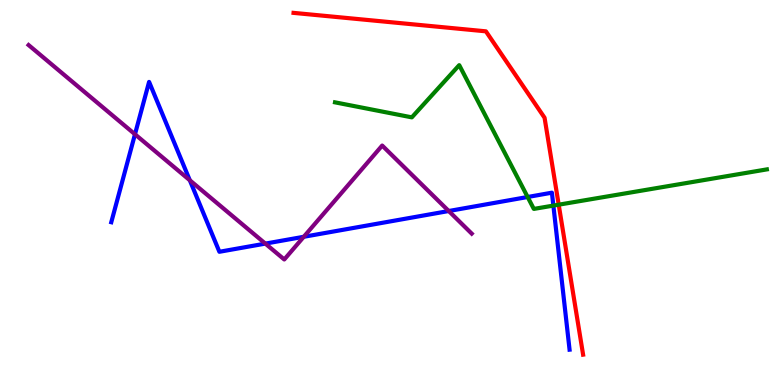[{'lines': ['blue', 'red'], 'intersections': []}, {'lines': ['green', 'red'], 'intersections': [{'x': 7.21, 'y': 4.68}]}, {'lines': ['purple', 'red'], 'intersections': []}, {'lines': ['blue', 'green'], 'intersections': [{'x': 6.81, 'y': 4.88}, {'x': 7.14, 'y': 4.66}]}, {'lines': ['blue', 'purple'], 'intersections': [{'x': 1.74, 'y': 6.51}, {'x': 2.45, 'y': 5.32}, {'x': 3.42, 'y': 3.67}, {'x': 3.92, 'y': 3.85}, {'x': 5.79, 'y': 4.52}]}, {'lines': ['green', 'purple'], 'intersections': []}]